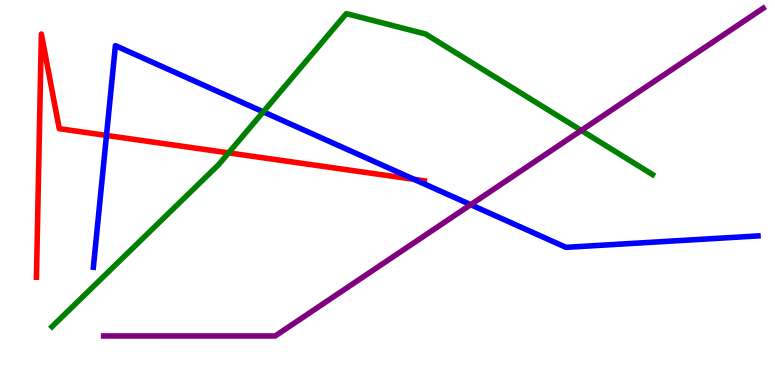[{'lines': ['blue', 'red'], 'intersections': [{'x': 1.37, 'y': 6.48}, {'x': 5.34, 'y': 5.34}]}, {'lines': ['green', 'red'], 'intersections': [{'x': 2.95, 'y': 6.03}]}, {'lines': ['purple', 'red'], 'intersections': []}, {'lines': ['blue', 'green'], 'intersections': [{'x': 3.4, 'y': 7.09}]}, {'lines': ['blue', 'purple'], 'intersections': [{'x': 6.07, 'y': 4.68}]}, {'lines': ['green', 'purple'], 'intersections': [{'x': 7.5, 'y': 6.61}]}]